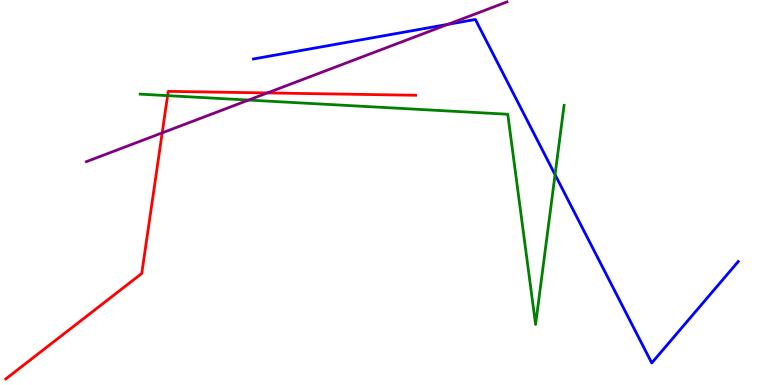[{'lines': ['blue', 'red'], 'intersections': []}, {'lines': ['green', 'red'], 'intersections': [{'x': 2.16, 'y': 7.52}]}, {'lines': ['purple', 'red'], 'intersections': [{'x': 2.09, 'y': 6.55}, {'x': 3.45, 'y': 7.59}]}, {'lines': ['blue', 'green'], 'intersections': [{'x': 7.16, 'y': 5.46}]}, {'lines': ['blue', 'purple'], 'intersections': [{'x': 5.78, 'y': 9.37}]}, {'lines': ['green', 'purple'], 'intersections': [{'x': 3.21, 'y': 7.4}]}]